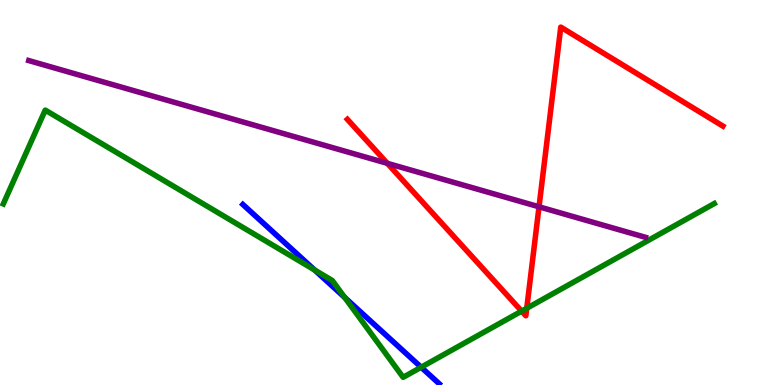[{'lines': ['blue', 'red'], 'intersections': []}, {'lines': ['green', 'red'], 'intersections': [{'x': 6.73, 'y': 1.92}, {'x': 6.8, 'y': 1.99}]}, {'lines': ['purple', 'red'], 'intersections': [{'x': 5.0, 'y': 5.76}, {'x': 6.96, 'y': 4.63}]}, {'lines': ['blue', 'green'], 'intersections': [{'x': 4.06, 'y': 2.99}, {'x': 4.45, 'y': 2.27}, {'x': 5.43, 'y': 0.461}]}, {'lines': ['blue', 'purple'], 'intersections': []}, {'lines': ['green', 'purple'], 'intersections': []}]